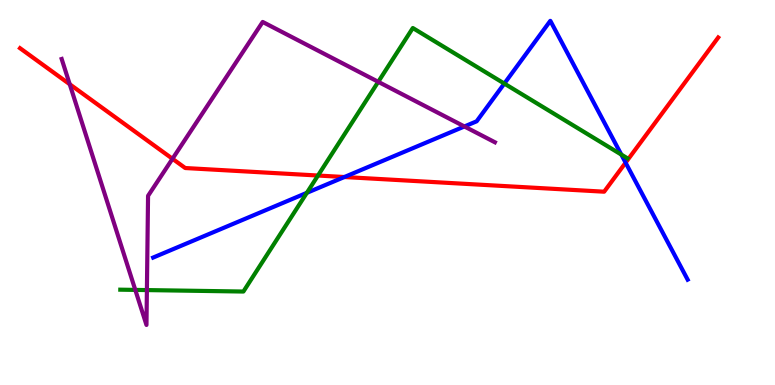[{'lines': ['blue', 'red'], 'intersections': [{'x': 4.44, 'y': 5.4}, {'x': 8.07, 'y': 5.77}]}, {'lines': ['green', 'red'], 'intersections': [{'x': 4.1, 'y': 5.44}]}, {'lines': ['purple', 'red'], 'intersections': [{'x': 0.9, 'y': 7.81}, {'x': 2.23, 'y': 5.88}]}, {'lines': ['blue', 'green'], 'intersections': [{'x': 3.96, 'y': 4.99}, {'x': 6.51, 'y': 7.83}, {'x': 8.02, 'y': 5.98}]}, {'lines': ['blue', 'purple'], 'intersections': [{'x': 5.99, 'y': 6.72}]}, {'lines': ['green', 'purple'], 'intersections': [{'x': 1.75, 'y': 2.47}, {'x': 1.9, 'y': 2.47}, {'x': 4.88, 'y': 7.87}]}]